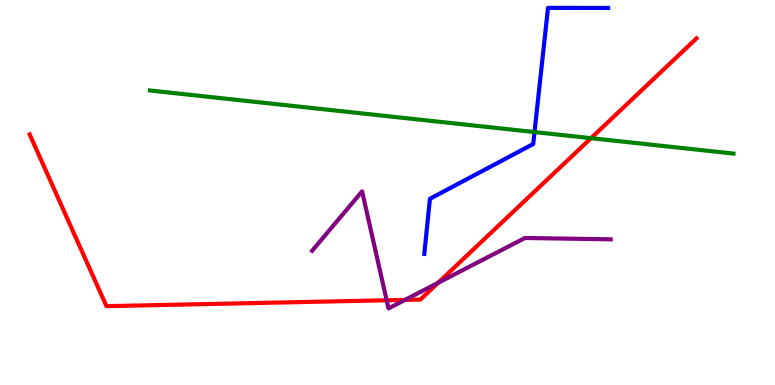[{'lines': ['blue', 'red'], 'intersections': []}, {'lines': ['green', 'red'], 'intersections': [{'x': 7.63, 'y': 6.41}]}, {'lines': ['purple', 'red'], 'intersections': [{'x': 4.99, 'y': 2.2}, {'x': 5.23, 'y': 2.21}, {'x': 5.65, 'y': 2.65}]}, {'lines': ['blue', 'green'], 'intersections': [{'x': 6.9, 'y': 6.57}]}, {'lines': ['blue', 'purple'], 'intersections': []}, {'lines': ['green', 'purple'], 'intersections': []}]